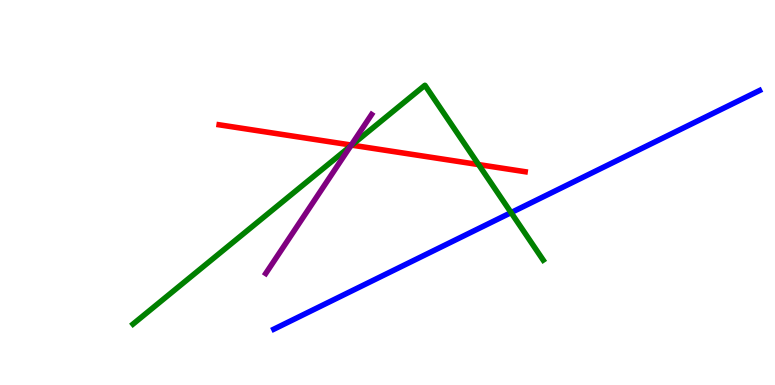[{'lines': ['blue', 'red'], 'intersections': []}, {'lines': ['green', 'red'], 'intersections': [{'x': 4.54, 'y': 6.23}, {'x': 6.18, 'y': 5.73}]}, {'lines': ['purple', 'red'], 'intersections': [{'x': 4.53, 'y': 6.23}]}, {'lines': ['blue', 'green'], 'intersections': [{'x': 6.59, 'y': 4.48}]}, {'lines': ['blue', 'purple'], 'intersections': []}, {'lines': ['green', 'purple'], 'intersections': [{'x': 4.52, 'y': 6.2}]}]